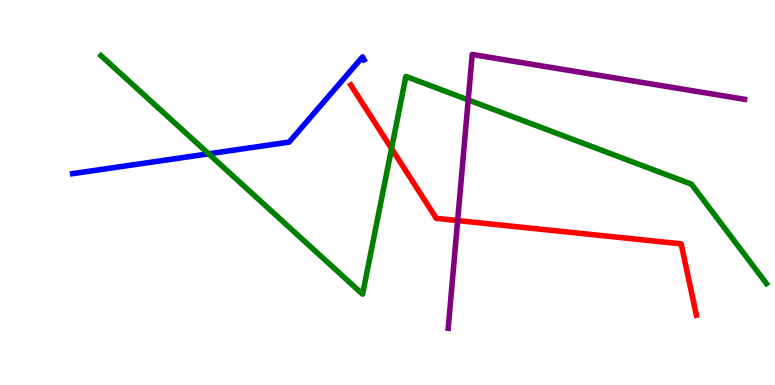[{'lines': ['blue', 'red'], 'intersections': []}, {'lines': ['green', 'red'], 'intersections': [{'x': 5.05, 'y': 6.14}]}, {'lines': ['purple', 'red'], 'intersections': [{'x': 5.91, 'y': 4.27}]}, {'lines': ['blue', 'green'], 'intersections': [{'x': 2.69, 'y': 6.0}]}, {'lines': ['blue', 'purple'], 'intersections': []}, {'lines': ['green', 'purple'], 'intersections': [{'x': 6.04, 'y': 7.4}]}]